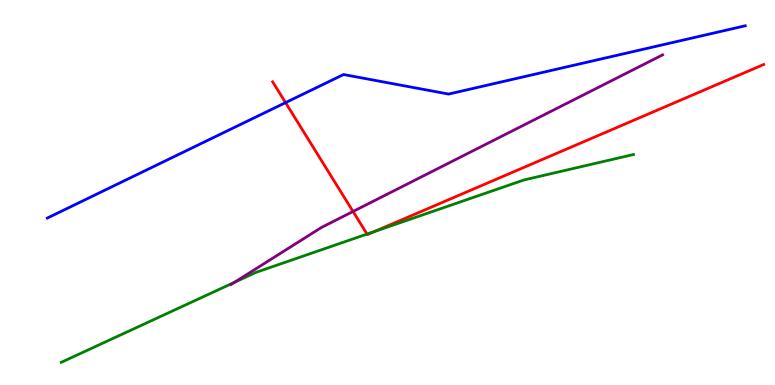[{'lines': ['blue', 'red'], 'intersections': [{'x': 3.68, 'y': 7.33}]}, {'lines': ['green', 'red'], 'intersections': [{'x': 4.74, 'y': 3.92}, {'x': 4.84, 'y': 3.99}]}, {'lines': ['purple', 'red'], 'intersections': [{'x': 4.56, 'y': 4.51}]}, {'lines': ['blue', 'green'], 'intersections': []}, {'lines': ['blue', 'purple'], 'intersections': []}, {'lines': ['green', 'purple'], 'intersections': [{'x': 3.02, 'y': 2.67}]}]